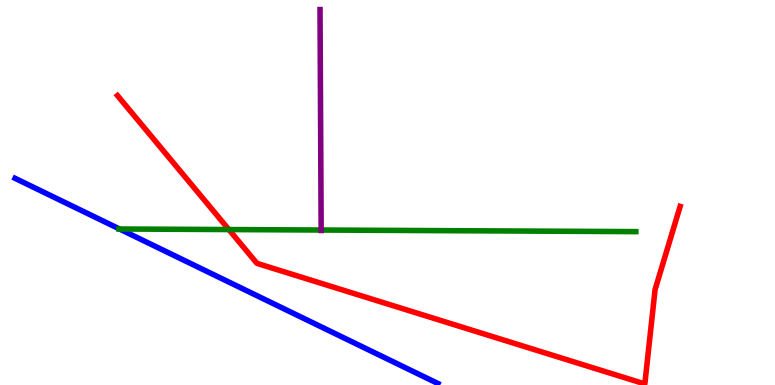[{'lines': ['blue', 'red'], 'intersections': []}, {'lines': ['green', 'red'], 'intersections': [{'x': 2.95, 'y': 4.04}]}, {'lines': ['purple', 'red'], 'intersections': []}, {'lines': ['blue', 'green'], 'intersections': [{'x': 1.54, 'y': 4.05}]}, {'lines': ['blue', 'purple'], 'intersections': []}, {'lines': ['green', 'purple'], 'intersections': [{'x': 4.14, 'y': 4.03}]}]